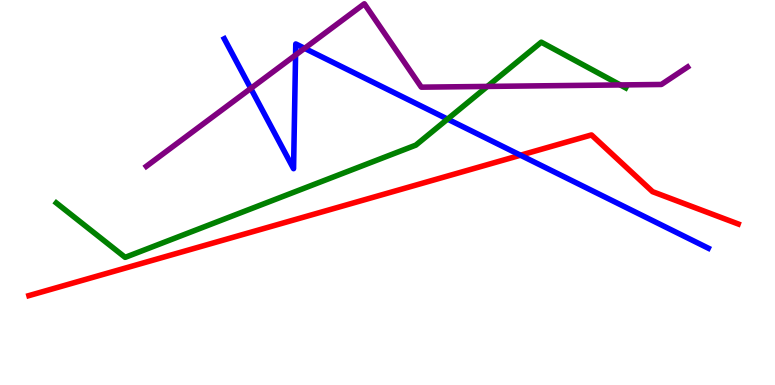[{'lines': ['blue', 'red'], 'intersections': [{'x': 6.72, 'y': 5.97}]}, {'lines': ['green', 'red'], 'intersections': []}, {'lines': ['purple', 'red'], 'intersections': []}, {'lines': ['blue', 'green'], 'intersections': [{'x': 5.77, 'y': 6.91}]}, {'lines': ['blue', 'purple'], 'intersections': [{'x': 3.24, 'y': 7.7}, {'x': 3.81, 'y': 8.57}, {'x': 3.93, 'y': 8.74}]}, {'lines': ['green', 'purple'], 'intersections': [{'x': 6.29, 'y': 7.76}, {'x': 8.0, 'y': 7.79}]}]